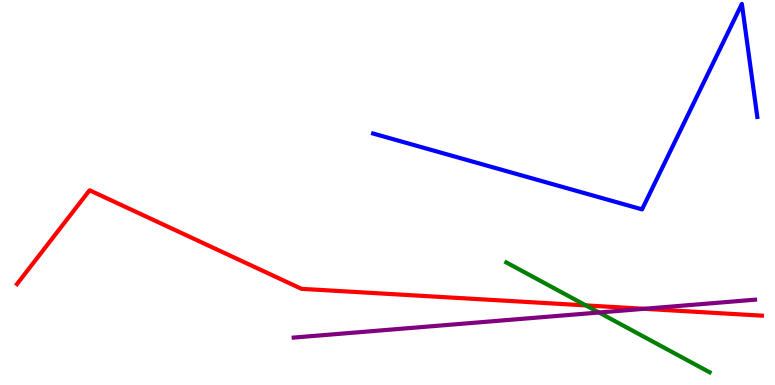[{'lines': ['blue', 'red'], 'intersections': []}, {'lines': ['green', 'red'], 'intersections': [{'x': 7.56, 'y': 2.07}]}, {'lines': ['purple', 'red'], 'intersections': [{'x': 8.31, 'y': 1.98}]}, {'lines': ['blue', 'green'], 'intersections': []}, {'lines': ['blue', 'purple'], 'intersections': []}, {'lines': ['green', 'purple'], 'intersections': [{'x': 7.73, 'y': 1.88}]}]